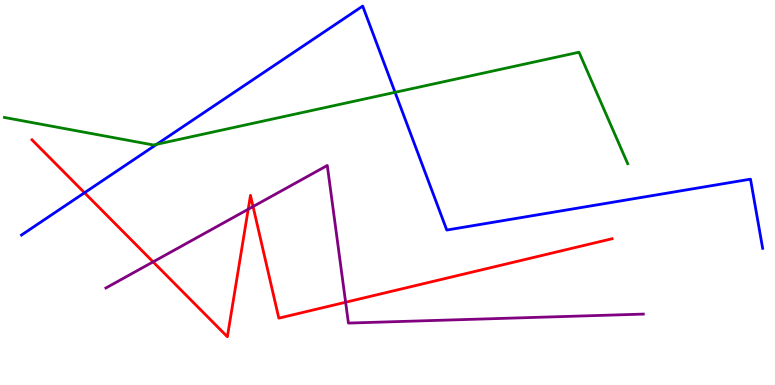[{'lines': ['blue', 'red'], 'intersections': [{'x': 1.09, 'y': 4.99}]}, {'lines': ['green', 'red'], 'intersections': []}, {'lines': ['purple', 'red'], 'intersections': [{'x': 1.98, 'y': 3.2}, {'x': 3.2, 'y': 4.57}, {'x': 3.27, 'y': 4.64}, {'x': 4.46, 'y': 2.15}]}, {'lines': ['blue', 'green'], 'intersections': [{'x': 2.02, 'y': 6.25}, {'x': 5.1, 'y': 7.6}]}, {'lines': ['blue', 'purple'], 'intersections': []}, {'lines': ['green', 'purple'], 'intersections': []}]